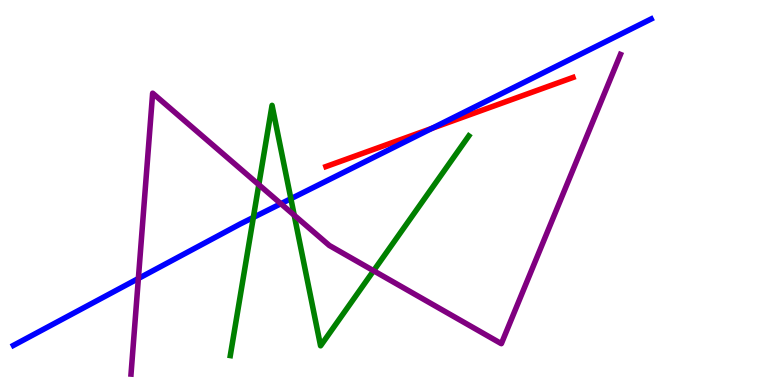[{'lines': ['blue', 'red'], 'intersections': [{'x': 5.57, 'y': 6.67}]}, {'lines': ['green', 'red'], 'intersections': []}, {'lines': ['purple', 'red'], 'intersections': []}, {'lines': ['blue', 'green'], 'intersections': [{'x': 3.27, 'y': 4.35}, {'x': 3.75, 'y': 4.84}]}, {'lines': ['blue', 'purple'], 'intersections': [{'x': 1.79, 'y': 2.77}, {'x': 3.62, 'y': 4.71}]}, {'lines': ['green', 'purple'], 'intersections': [{'x': 3.34, 'y': 5.2}, {'x': 3.8, 'y': 4.41}, {'x': 4.82, 'y': 2.97}]}]